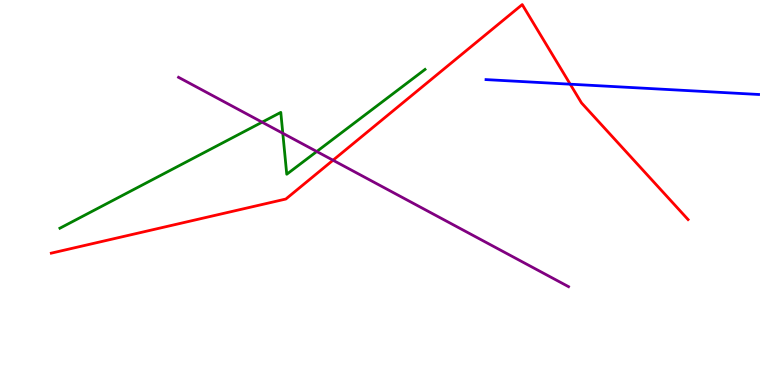[{'lines': ['blue', 'red'], 'intersections': [{'x': 7.36, 'y': 7.81}]}, {'lines': ['green', 'red'], 'intersections': []}, {'lines': ['purple', 'red'], 'intersections': [{'x': 4.3, 'y': 5.84}]}, {'lines': ['blue', 'green'], 'intersections': []}, {'lines': ['blue', 'purple'], 'intersections': []}, {'lines': ['green', 'purple'], 'intersections': [{'x': 3.38, 'y': 6.83}, {'x': 3.65, 'y': 6.54}, {'x': 4.09, 'y': 6.06}]}]